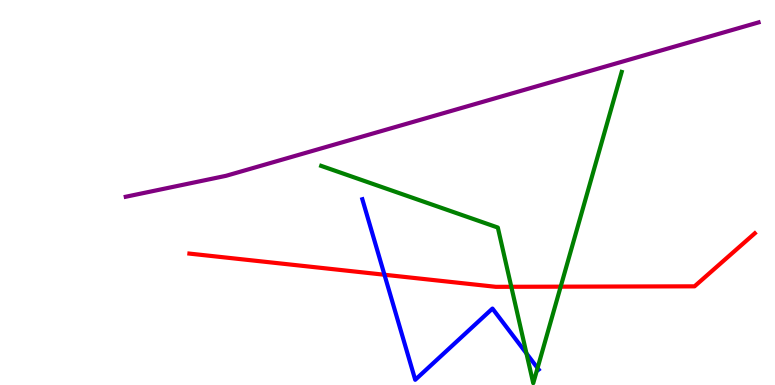[{'lines': ['blue', 'red'], 'intersections': [{'x': 4.96, 'y': 2.86}]}, {'lines': ['green', 'red'], 'intersections': [{'x': 6.6, 'y': 2.55}, {'x': 7.23, 'y': 2.55}]}, {'lines': ['purple', 'red'], 'intersections': []}, {'lines': ['blue', 'green'], 'intersections': [{'x': 6.79, 'y': 0.82}, {'x': 6.94, 'y': 0.44}]}, {'lines': ['blue', 'purple'], 'intersections': []}, {'lines': ['green', 'purple'], 'intersections': []}]